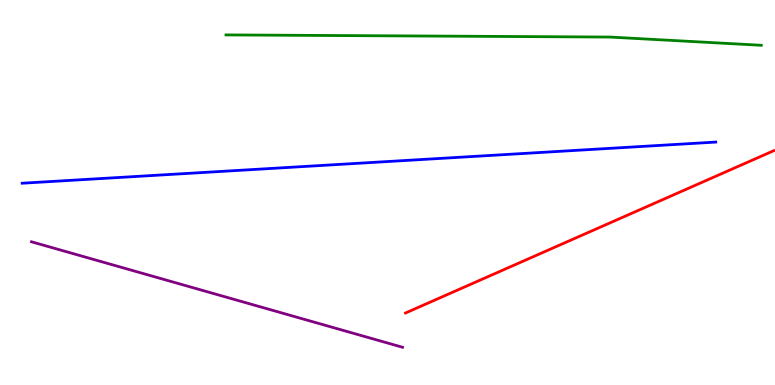[{'lines': ['blue', 'red'], 'intersections': []}, {'lines': ['green', 'red'], 'intersections': []}, {'lines': ['purple', 'red'], 'intersections': []}, {'lines': ['blue', 'green'], 'intersections': []}, {'lines': ['blue', 'purple'], 'intersections': []}, {'lines': ['green', 'purple'], 'intersections': []}]